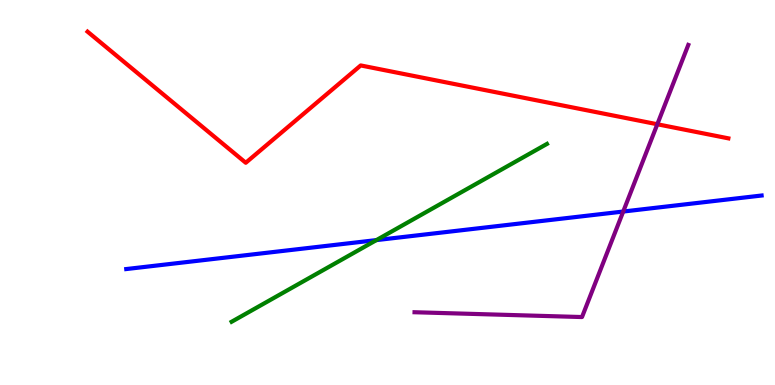[{'lines': ['blue', 'red'], 'intersections': []}, {'lines': ['green', 'red'], 'intersections': []}, {'lines': ['purple', 'red'], 'intersections': [{'x': 8.48, 'y': 6.77}]}, {'lines': ['blue', 'green'], 'intersections': [{'x': 4.86, 'y': 3.76}]}, {'lines': ['blue', 'purple'], 'intersections': [{'x': 8.04, 'y': 4.51}]}, {'lines': ['green', 'purple'], 'intersections': []}]